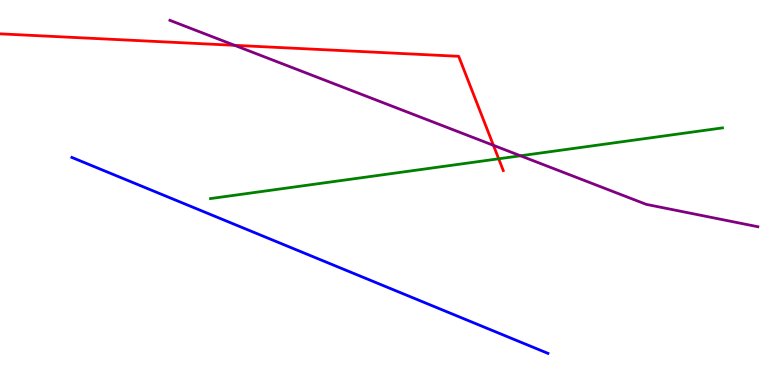[{'lines': ['blue', 'red'], 'intersections': []}, {'lines': ['green', 'red'], 'intersections': [{'x': 6.43, 'y': 5.88}]}, {'lines': ['purple', 'red'], 'intersections': [{'x': 3.03, 'y': 8.82}, {'x': 6.37, 'y': 6.23}]}, {'lines': ['blue', 'green'], 'intersections': []}, {'lines': ['blue', 'purple'], 'intersections': []}, {'lines': ['green', 'purple'], 'intersections': [{'x': 6.72, 'y': 5.95}]}]